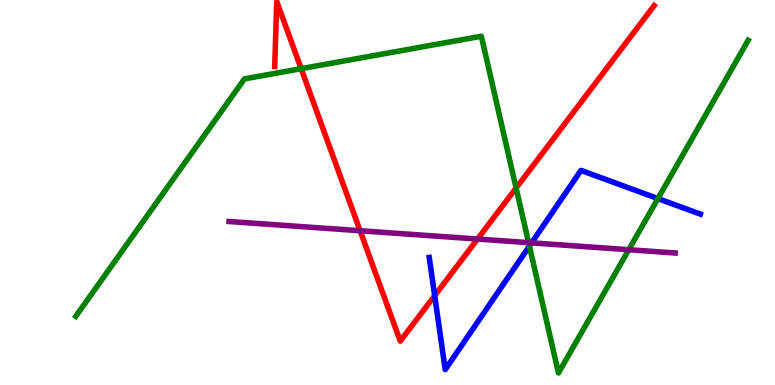[{'lines': ['blue', 'red'], 'intersections': [{'x': 5.61, 'y': 2.32}]}, {'lines': ['green', 'red'], 'intersections': [{'x': 3.89, 'y': 8.22}, {'x': 6.66, 'y': 5.12}]}, {'lines': ['purple', 'red'], 'intersections': [{'x': 4.65, 'y': 4.01}, {'x': 6.16, 'y': 3.79}]}, {'lines': ['blue', 'green'], 'intersections': [{'x': 6.83, 'y': 3.61}, {'x': 8.49, 'y': 4.84}]}, {'lines': ['blue', 'purple'], 'intersections': [{'x': 6.86, 'y': 3.69}]}, {'lines': ['green', 'purple'], 'intersections': [{'x': 6.82, 'y': 3.7}, {'x': 8.11, 'y': 3.51}]}]